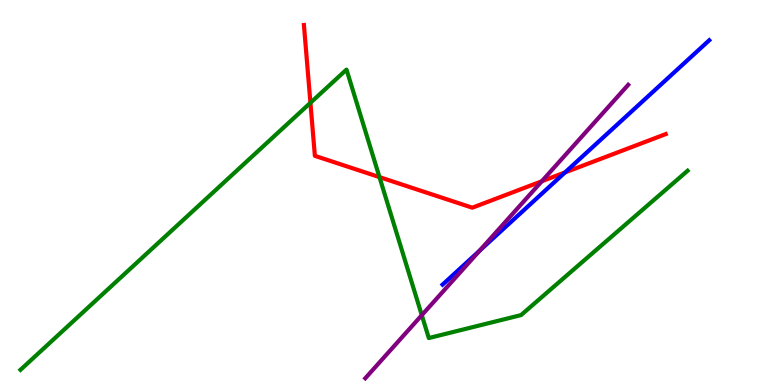[{'lines': ['blue', 'red'], 'intersections': [{'x': 7.29, 'y': 5.52}]}, {'lines': ['green', 'red'], 'intersections': [{'x': 4.01, 'y': 7.33}, {'x': 4.9, 'y': 5.4}]}, {'lines': ['purple', 'red'], 'intersections': [{'x': 6.99, 'y': 5.29}]}, {'lines': ['blue', 'green'], 'intersections': []}, {'lines': ['blue', 'purple'], 'intersections': [{'x': 6.19, 'y': 3.49}]}, {'lines': ['green', 'purple'], 'intersections': [{'x': 5.44, 'y': 1.81}]}]